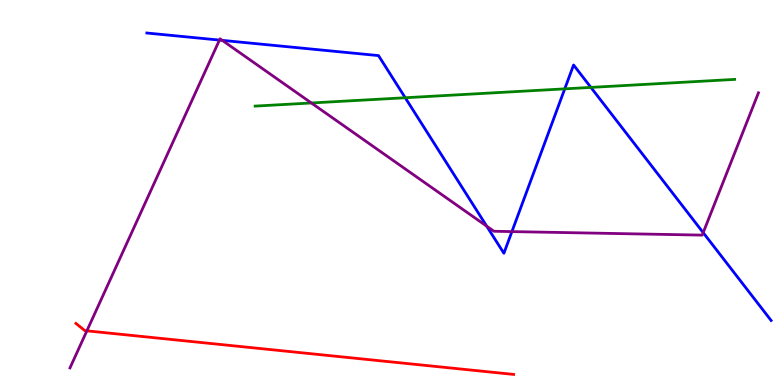[{'lines': ['blue', 'red'], 'intersections': []}, {'lines': ['green', 'red'], 'intersections': []}, {'lines': ['purple', 'red'], 'intersections': [{'x': 1.12, 'y': 1.41}]}, {'lines': ['blue', 'green'], 'intersections': [{'x': 5.23, 'y': 7.46}, {'x': 7.29, 'y': 7.69}, {'x': 7.62, 'y': 7.73}]}, {'lines': ['blue', 'purple'], 'intersections': [{'x': 2.83, 'y': 8.96}, {'x': 2.87, 'y': 8.95}, {'x': 6.28, 'y': 4.13}, {'x': 6.61, 'y': 3.98}, {'x': 9.07, 'y': 3.96}]}, {'lines': ['green', 'purple'], 'intersections': [{'x': 4.02, 'y': 7.33}]}]